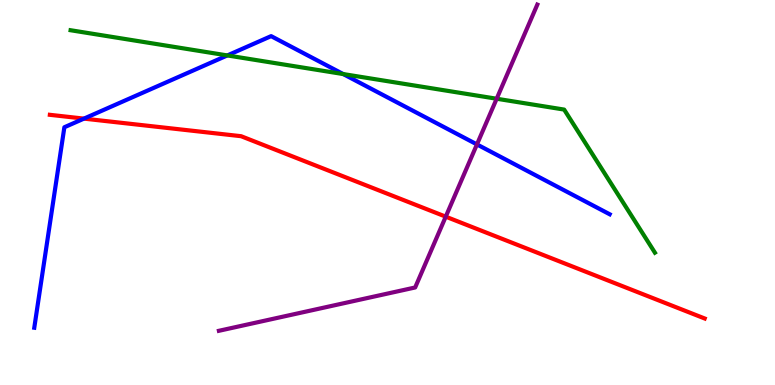[{'lines': ['blue', 'red'], 'intersections': [{'x': 1.08, 'y': 6.92}]}, {'lines': ['green', 'red'], 'intersections': []}, {'lines': ['purple', 'red'], 'intersections': [{'x': 5.75, 'y': 4.37}]}, {'lines': ['blue', 'green'], 'intersections': [{'x': 2.93, 'y': 8.56}, {'x': 4.43, 'y': 8.08}]}, {'lines': ['blue', 'purple'], 'intersections': [{'x': 6.15, 'y': 6.25}]}, {'lines': ['green', 'purple'], 'intersections': [{'x': 6.41, 'y': 7.44}]}]